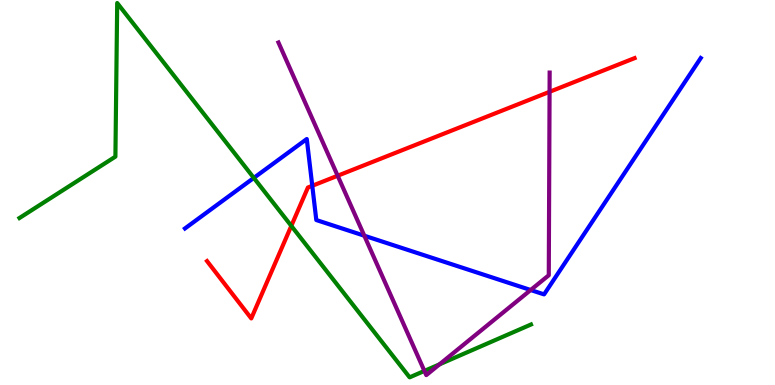[{'lines': ['blue', 'red'], 'intersections': [{'x': 4.03, 'y': 5.17}]}, {'lines': ['green', 'red'], 'intersections': [{'x': 3.76, 'y': 4.13}]}, {'lines': ['purple', 'red'], 'intersections': [{'x': 4.36, 'y': 5.44}, {'x': 7.09, 'y': 7.62}]}, {'lines': ['blue', 'green'], 'intersections': [{'x': 3.28, 'y': 5.38}]}, {'lines': ['blue', 'purple'], 'intersections': [{'x': 4.7, 'y': 3.88}, {'x': 6.85, 'y': 2.47}]}, {'lines': ['green', 'purple'], 'intersections': [{'x': 5.48, 'y': 0.366}, {'x': 5.67, 'y': 0.537}]}]